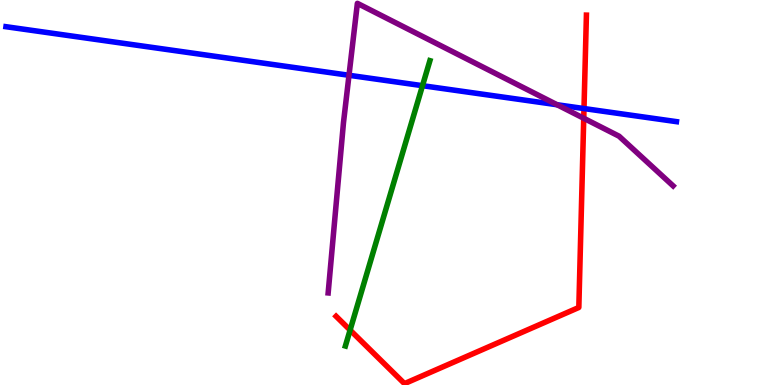[{'lines': ['blue', 'red'], 'intersections': [{'x': 7.54, 'y': 7.18}]}, {'lines': ['green', 'red'], 'intersections': [{'x': 4.52, 'y': 1.43}]}, {'lines': ['purple', 'red'], 'intersections': [{'x': 7.53, 'y': 6.93}]}, {'lines': ['blue', 'green'], 'intersections': [{'x': 5.45, 'y': 7.77}]}, {'lines': ['blue', 'purple'], 'intersections': [{'x': 4.5, 'y': 8.04}, {'x': 7.19, 'y': 7.28}]}, {'lines': ['green', 'purple'], 'intersections': []}]